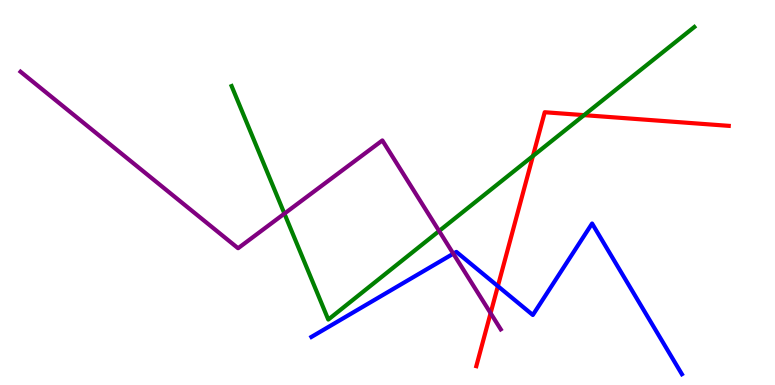[{'lines': ['blue', 'red'], 'intersections': [{'x': 6.42, 'y': 2.57}]}, {'lines': ['green', 'red'], 'intersections': [{'x': 6.88, 'y': 5.95}, {'x': 7.54, 'y': 7.01}]}, {'lines': ['purple', 'red'], 'intersections': [{'x': 6.33, 'y': 1.87}]}, {'lines': ['blue', 'green'], 'intersections': []}, {'lines': ['blue', 'purple'], 'intersections': [{'x': 5.85, 'y': 3.41}]}, {'lines': ['green', 'purple'], 'intersections': [{'x': 3.67, 'y': 4.45}, {'x': 5.67, 'y': 4.0}]}]